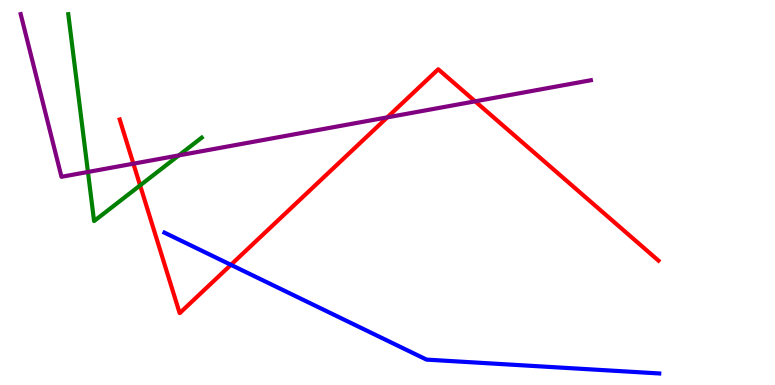[{'lines': ['blue', 'red'], 'intersections': [{'x': 2.98, 'y': 3.12}]}, {'lines': ['green', 'red'], 'intersections': [{'x': 1.81, 'y': 5.18}]}, {'lines': ['purple', 'red'], 'intersections': [{'x': 1.72, 'y': 5.75}, {'x': 5.0, 'y': 6.95}, {'x': 6.13, 'y': 7.37}]}, {'lines': ['blue', 'green'], 'intersections': []}, {'lines': ['blue', 'purple'], 'intersections': []}, {'lines': ['green', 'purple'], 'intersections': [{'x': 1.13, 'y': 5.53}, {'x': 2.31, 'y': 5.96}]}]